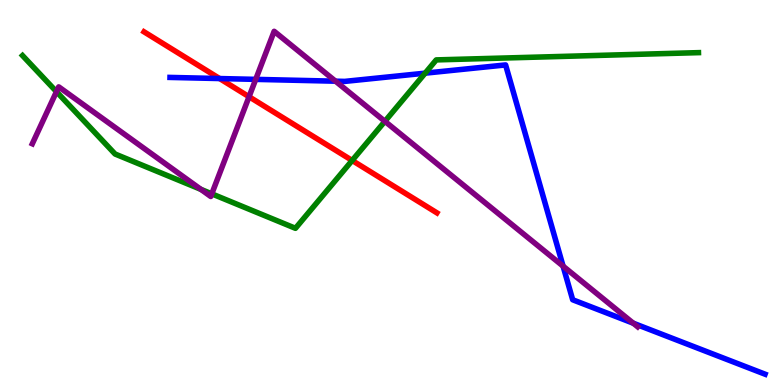[{'lines': ['blue', 'red'], 'intersections': [{'x': 2.83, 'y': 7.96}]}, {'lines': ['green', 'red'], 'intersections': [{'x': 4.54, 'y': 5.83}]}, {'lines': ['purple', 'red'], 'intersections': [{'x': 3.21, 'y': 7.49}]}, {'lines': ['blue', 'green'], 'intersections': [{'x': 5.49, 'y': 8.1}]}, {'lines': ['blue', 'purple'], 'intersections': [{'x': 3.3, 'y': 7.94}, {'x': 4.33, 'y': 7.89}, {'x': 7.27, 'y': 3.09}, {'x': 8.17, 'y': 1.6}]}, {'lines': ['green', 'purple'], 'intersections': [{'x': 0.729, 'y': 7.62}, {'x': 2.59, 'y': 5.08}, {'x': 2.73, 'y': 4.97}, {'x': 4.97, 'y': 6.85}]}]